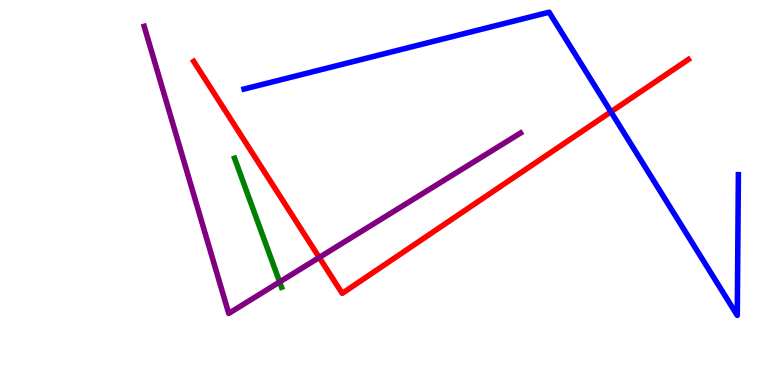[{'lines': ['blue', 'red'], 'intersections': [{'x': 7.88, 'y': 7.1}]}, {'lines': ['green', 'red'], 'intersections': []}, {'lines': ['purple', 'red'], 'intersections': [{'x': 4.12, 'y': 3.31}]}, {'lines': ['blue', 'green'], 'intersections': []}, {'lines': ['blue', 'purple'], 'intersections': []}, {'lines': ['green', 'purple'], 'intersections': [{'x': 3.61, 'y': 2.68}]}]